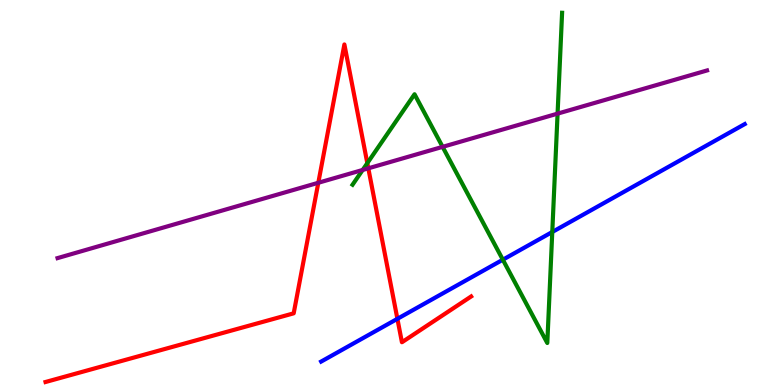[{'lines': ['blue', 'red'], 'intersections': [{'x': 5.13, 'y': 1.72}]}, {'lines': ['green', 'red'], 'intersections': [{'x': 4.74, 'y': 5.76}]}, {'lines': ['purple', 'red'], 'intersections': [{'x': 4.11, 'y': 5.25}, {'x': 4.75, 'y': 5.63}]}, {'lines': ['blue', 'green'], 'intersections': [{'x': 6.49, 'y': 3.25}, {'x': 7.13, 'y': 3.97}]}, {'lines': ['blue', 'purple'], 'intersections': []}, {'lines': ['green', 'purple'], 'intersections': [{'x': 4.68, 'y': 5.59}, {'x': 5.71, 'y': 6.19}, {'x': 7.19, 'y': 7.05}]}]